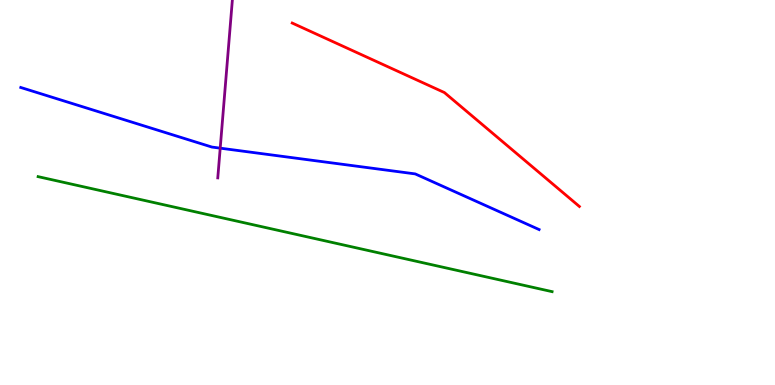[{'lines': ['blue', 'red'], 'intersections': []}, {'lines': ['green', 'red'], 'intersections': []}, {'lines': ['purple', 'red'], 'intersections': []}, {'lines': ['blue', 'green'], 'intersections': []}, {'lines': ['blue', 'purple'], 'intersections': [{'x': 2.84, 'y': 6.15}]}, {'lines': ['green', 'purple'], 'intersections': []}]